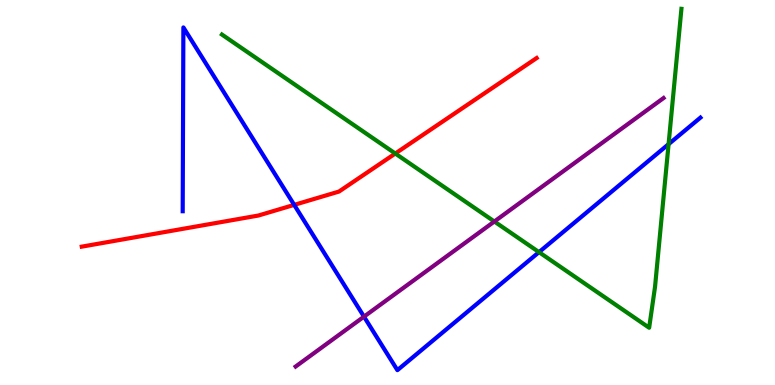[{'lines': ['blue', 'red'], 'intersections': [{'x': 3.8, 'y': 4.68}]}, {'lines': ['green', 'red'], 'intersections': [{'x': 5.1, 'y': 6.01}]}, {'lines': ['purple', 'red'], 'intersections': []}, {'lines': ['blue', 'green'], 'intersections': [{'x': 6.95, 'y': 3.45}, {'x': 8.63, 'y': 6.26}]}, {'lines': ['blue', 'purple'], 'intersections': [{'x': 4.7, 'y': 1.78}]}, {'lines': ['green', 'purple'], 'intersections': [{'x': 6.38, 'y': 4.25}]}]